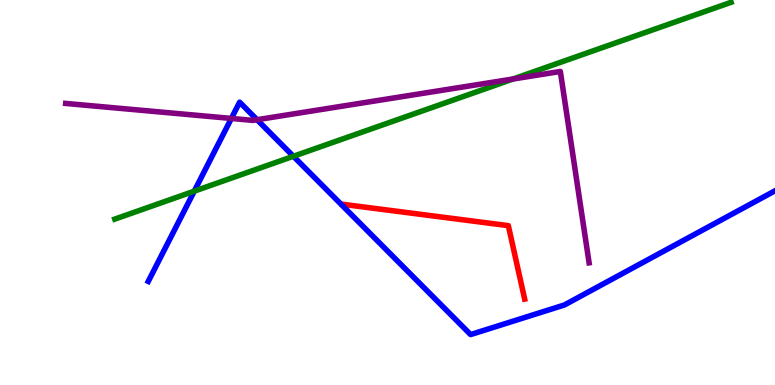[{'lines': ['blue', 'red'], 'intersections': []}, {'lines': ['green', 'red'], 'intersections': []}, {'lines': ['purple', 'red'], 'intersections': []}, {'lines': ['blue', 'green'], 'intersections': [{'x': 2.51, 'y': 5.03}, {'x': 3.79, 'y': 5.94}]}, {'lines': ['blue', 'purple'], 'intersections': [{'x': 2.98, 'y': 6.92}, {'x': 3.32, 'y': 6.89}]}, {'lines': ['green', 'purple'], 'intersections': [{'x': 6.62, 'y': 7.95}]}]